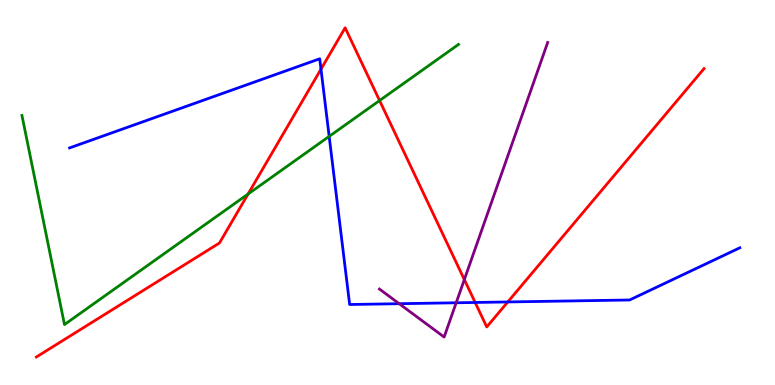[{'lines': ['blue', 'red'], 'intersections': [{'x': 4.14, 'y': 8.2}, {'x': 6.13, 'y': 2.14}, {'x': 6.55, 'y': 2.16}]}, {'lines': ['green', 'red'], 'intersections': [{'x': 3.2, 'y': 4.96}, {'x': 4.9, 'y': 7.39}]}, {'lines': ['purple', 'red'], 'intersections': [{'x': 5.99, 'y': 2.74}]}, {'lines': ['blue', 'green'], 'intersections': [{'x': 4.25, 'y': 6.46}]}, {'lines': ['blue', 'purple'], 'intersections': [{'x': 5.15, 'y': 2.11}, {'x': 5.89, 'y': 2.14}]}, {'lines': ['green', 'purple'], 'intersections': []}]